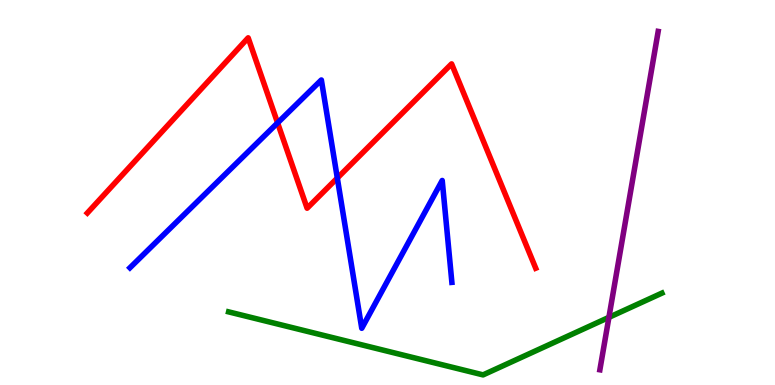[{'lines': ['blue', 'red'], 'intersections': [{'x': 3.58, 'y': 6.81}, {'x': 4.35, 'y': 5.38}]}, {'lines': ['green', 'red'], 'intersections': []}, {'lines': ['purple', 'red'], 'intersections': []}, {'lines': ['blue', 'green'], 'intersections': []}, {'lines': ['blue', 'purple'], 'intersections': []}, {'lines': ['green', 'purple'], 'intersections': [{'x': 7.86, 'y': 1.76}]}]